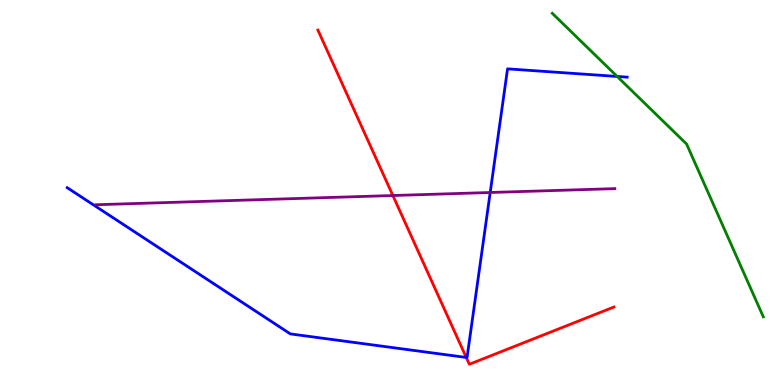[{'lines': ['blue', 'red'], 'intersections': [{'x': 6.02, 'y': 0.715}]}, {'lines': ['green', 'red'], 'intersections': []}, {'lines': ['purple', 'red'], 'intersections': [{'x': 5.07, 'y': 4.92}]}, {'lines': ['blue', 'green'], 'intersections': [{'x': 7.96, 'y': 8.01}]}, {'lines': ['blue', 'purple'], 'intersections': [{'x': 6.33, 'y': 5.0}]}, {'lines': ['green', 'purple'], 'intersections': []}]